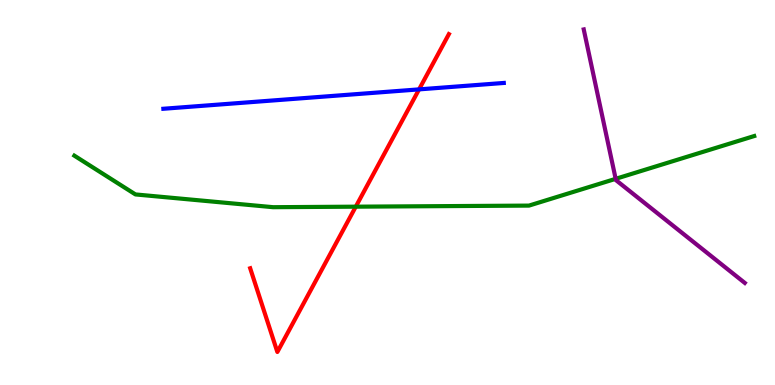[{'lines': ['blue', 'red'], 'intersections': [{'x': 5.41, 'y': 7.68}]}, {'lines': ['green', 'red'], 'intersections': [{'x': 4.59, 'y': 4.63}]}, {'lines': ['purple', 'red'], 'intersections': []}, {'lines': ['blue', 'green'], 'intersections': []}, {'lines': ['blue', 'purple'], 'intersections': []}, {'lines': ['green', 'purple'], 'intersections': [{'x': 7.94, 'y': 5.36}]}]